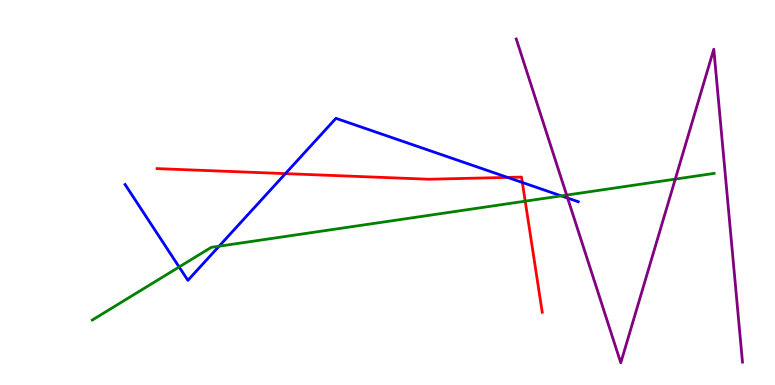[{'lines': ['blue', 'red'], 'intersections': [{'x': 3.68, 'y': 5.49}, {'x': 6.55, 'y': 5.39}, {'x': 6.74, 'y': 5.26}]}, {'lines': ['green', 'red'], 'intersections': [{'x': 6.78, 'y': 4.77}]}, {'lines': ['purple', 'red'], 'intersections': []}, {'lines': ['blue', 'green'], 'intersections': [{'x': 2.31, 'y': 3.07}, {'x': 2.83, 'y': 3.6}, {'x': 7.24, 'y': 4.91}]}, {'lines': ['blue', 'purple'], 'intersections': [{'x': 7.32, 'y': 4.86}]}, {'lines': ['green', 'purple'], 'intersections': [{'x': 7.31, 'y': 4.93}, {'x': 8.71, 'y': 5.35}]}]